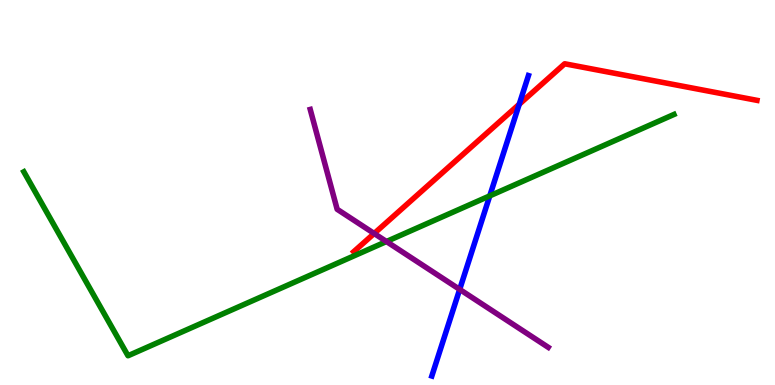[{'lines': ['blue', 'red'], 'intersections': [{'x': 6.7, 'y': 7.29}]}, {'lines': ['green', 'red'], 'intersections': []}, {'lines': ['purple', 'red'], 'intersections': [{'x': 4.83, 'y': 3.94}]}, {'lines': ['blue', 'green'], 'intersections': [{'x': 6.32, 'y': 4.91}]}, {'lines': ['blue', 'purple'], 'intersections': [{'x': 5.93, 'y': 2.48}]}, {'lines': ['green', 'purple'], 'intersections': [{'x': 4.99, 'y': 3.73}]}]